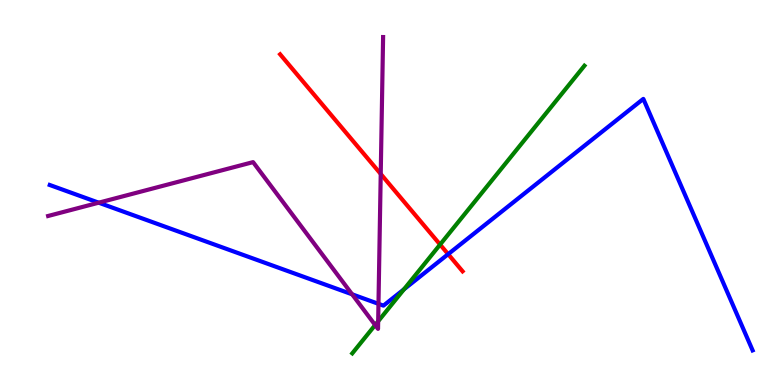[{'lines': ['blue', 'red'], 'intersections': [{'x': 5.78, 'y': 3.4}]}, {'lines': ['green', 'red'], 'intersections': [{'x': 5.68, 'y': 3.65}]}, {'lines': ['purple', 'red'], 'intersections': [{'x': 4.91, 'y': 5.48}]}, {'lines': ['blue', 'green'], 'intersections': [{'x': 5.21, 'y': 2.49}]}, {'lines': ['blue', 'purple'], 'intersections': [{'x': 1.27, 'y': 4.74}, {'x': 4.54, 'y': 2.36}, {'x': 4.88, 'y': 2.11}]}, {'lines': ['green', 'purple'], 'intersections': [{'x': 4.84, 'y': 1.56}, {'x': 4.88, 'y': 1.66}]}]